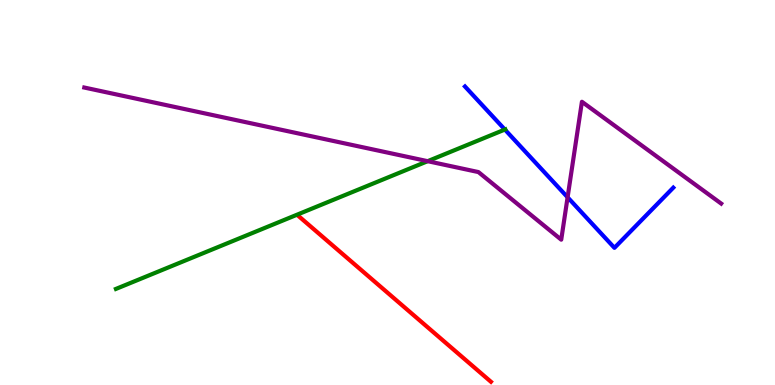[{'lines': ['blue', 'red'], 'intersections': []}, {'lines': ['green', 'red'], 'intersections': []}, {'lines': ['purple', 'red'], 'intersections': []}, {'lines': ['blue', 'green'], 'intersections': [{'x': 6.51, 'y': 6.63}]}, {'lines': ['blue', 'purple'], 'intersections': [{'x': 7.32, 'y': 4.88}]}, {'lines': ['green', 'purple'], 'intersections': [{'x': 5.52, 'y': 5.81}]}]